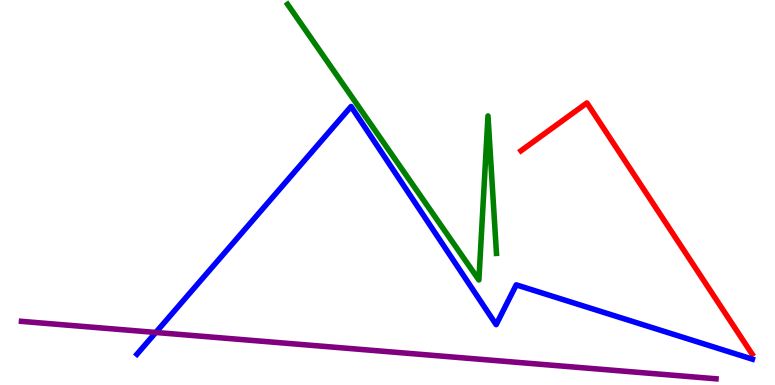[{'lines': ['blue', 'red'], 'intersections': []}, {'lines': ['green', 'red'], 'intersections': []}, {'lines': ['purple', 'red'], 'intersections': []}, {'lines': ['blue', 'green'], 'intersections': []}, {'lines': ['blue', 'purple'], 'intersections': [{'x': 2.01, 'y': 1.36}]}, {'lines': ['green', 'purple'], 'intersections': []}]